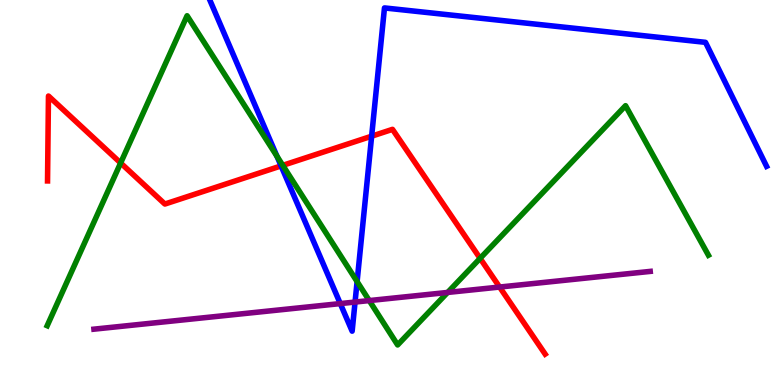[{'lines': ['blue', 'red'], 'intersections': [{'x': 3.63, 'y': 5.69}, {'x': 4.8, 'y': 6.46}]}, {'lines': ['green', 'red'], 'intersections': [{'x': 1.56, 'y': 5.77}, {'x': 3.65, 'y': 5.71}, {'x': 6.19, 'y': 3.29}]}, {'lines': ['purple', 'red'], 'intersections': [{'x': 6.45, 'y': 2.54}]}, {'lines': ['blue', 'green'], 'intersections': [{'x': 3.57, 'y': 5.94}, {'x': 4.61, 'y': 2.69}]}, {'lines': ['blue', 'purple'], 'intersections': [{'x': 4.39, 'y': 2.11}, {'x': 4.58, 'y': 2.15}]}, {'lines': ['green', 'purple'], 'intersections': [{'x': 4.76, 'y': 2.19}, {'x': 5.78, 'y': 2.4}]}]